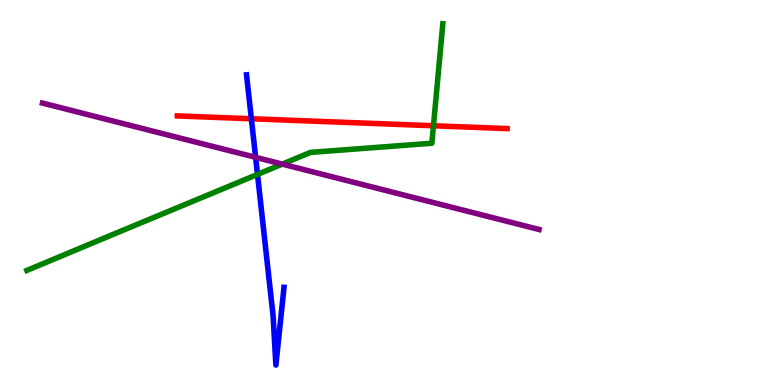[{'lines': ['blue', 'red'], 'intersections': [{'x': 3.24, 'y': 6.92}]}, {'lines': ['green', 'red'], 'intersections': [{'x': 5.59, 'y': 6.73}]}, {'lines': ['purple', 'red'], 'intersections': []}, {'lines': ['blue', 'green'], 'intersections': [{'x': 3.32, 'y': 5.47}]}, {'lines': ['blue', 'purple'], 'intersections': [{'x': 3.3, 'y': 5.91}]}, {'lines': ['green', 'purple'], 'intersections': [{'x': 3.64, 'y': 5.74}]}]